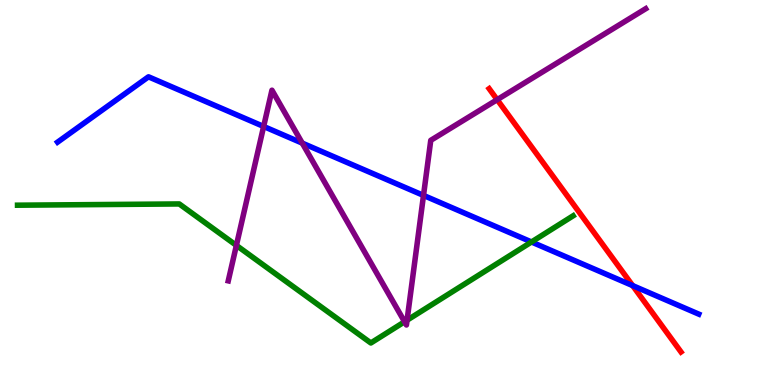[{'lines': ['blue', 'red'], 'intersections': [{'x': 8.16, 'y': 2.58}]}, {'lines': ['green', 'red'], 'intersections': []}, {'lines': ['purple', 'red'], 'intersections': [{'x': 6.42, 'y': 7.41}]}, {'lines': ['blue', 'green'], 'intersections': [{'x': 6.86, 'y': 3.71}]}, {'lines': ['blue', 'purple'], 'intersections': [{'x': 3.4, 'y': 6.72}, {'x': 3.9, 'y': 6.28}, {'x': 5.46, 'y': 4.92}]}, {'lines': ['green', 'purple'], 'intersections': [{'x': 3.05, 'y': 3.63}, {'x': 5.22, 'y': 1.64}, {'x': 5.25, 'y': 1.68}]}]